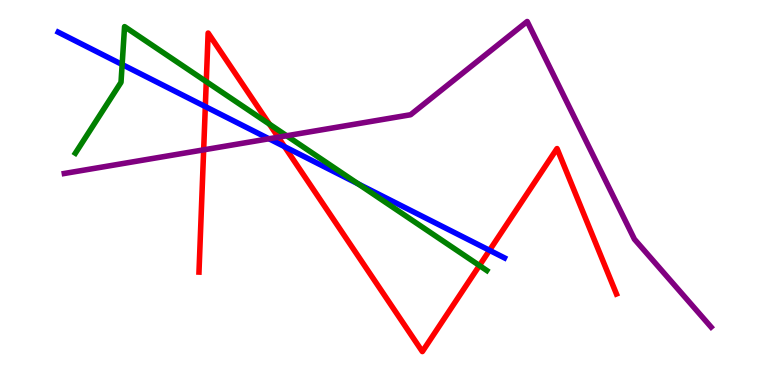[{'lines': ['blue', 'red'], 'intersections': [{'x': 2.65, 'y': 7.23}, {'x': 3.67, 'y': 6.19}, {'x': 6.32, 'y': 3.5}]}, {'lines': ['green', 'red'], 'intersections': [{'x': 2.66, 'y': 7.88}, {'x': 3.48, 'y': 6.78}, {'x': 6.19, 'y': 3.1}]}, {'lines': ['purple', 'red'], 'intersections': [{'x': 2.63, 'y': 6.11}, {'x': 3.59, 'y': 6.44}]}, {'lines': ['blue', 'green'], 'intersections': [{'x': 1.58, 'y': 8.32}, {'x': 4.62, 'y': 5.22}]}, {'lines': ['blue', 'purple'], 'intersections': [{'x': 3.47, 'y': 6.4}]}, {'lines': ['green', 'purple'], 'intersections': [{'x': 3.7, 'y': 6.47}]}]